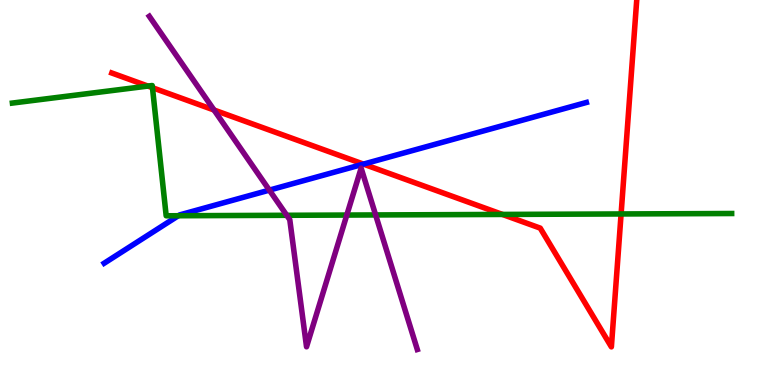[{'lines': ['blue', 'red'], 'intersections': [{'x': 4.69, 'y': 5.74}]}, {'lines': ['green', 'red'], 'intersections': [{'x': 1.91, 'y': 7.76}, {'x': 1.97, 'y': 7.72}, {'x': 6.48, 'y': 4.43}, {'x': 8.01, 'y': 4.44}]}, {'lines': ['purple', 'red'], 'intersections': [{'x': 2.76, 'y': 7.14}]}, {'lines': ['blue', 'green'], 'intersections': [{'x': 2.3, 'y': 4.4}]}, {'lines': ['blue', 'purple'], 'intersections': [{'x': 3.48, 'y': 5.06}]}, {'lines': ['green', 'purple'], 'intersections': [{'x': 3.7, 'y': 4.41}, {'x': 4.47, 'y': 4.41}, {'x': 4.85, 'y': 4.42}]}]